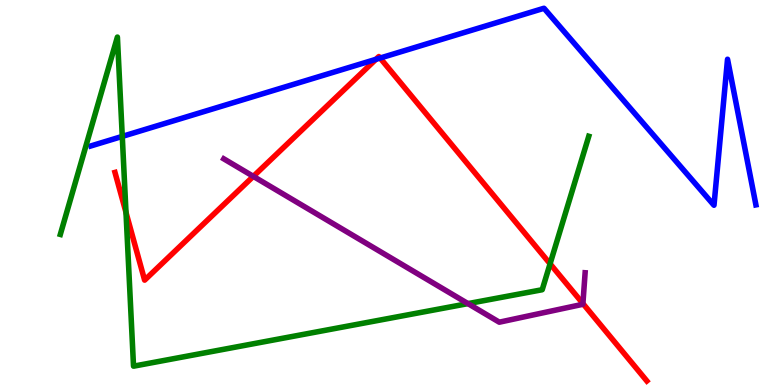[{'lines': ['blue', 'red'], 'intersections': [{'x': 4.85, 'y': 8.46}, {'x': 4.9, 'y': 8.49}]}, {'lines': ['green', 'red'], 'intersections': [{'x': 1.63, 'y': 4.48}, {'x': 7.1, 'y': 3.15}]}, {'lines': ['purple', 'red'], 'intersections': [{'x': 3.27, 'y': 5.42}, {'x': 7.52, 'y': 2.12}]}, {'lines': ['blue', 'green'], 'intersections': [{'x': 1.58, 'y': 6.46}]}, {'lines': ['blue', 'purple'], 'intersections': []}, {'lines': ['green', 'purple'], 'intersections': [{'x': 6.04, 'y': 2.11}]}]